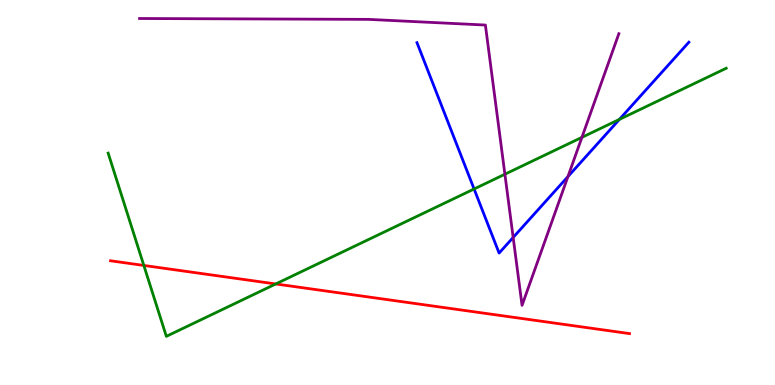[{'lines': ['blue', 'red'], 'intersections': []}, {'lines': ['green', 'red'], 'intersections': [{'x': 1.86, 'y': 3.11}, {'x': 3.56, 'y': 2.62}]}, {'lines': ['purple', 'red'], 'intersections': []}, {'lines': ['blue', 'green'], 'intersections': [{'x': 6.12, 'y': 5.09}, {'x': 7.99, 'y': 6.9}]}, {'lines': ['blue', 'purple'], 'intersections': [{'x': 6.62, 'y': 3.83}, {'x': 7.33, 'y': 5.41}]}, {'lines': ['green', 'purple'], 'intersections': [{'x': 6.51, 'y': 5.47}, {'x': 7.51, 'y': 6.43}]}]